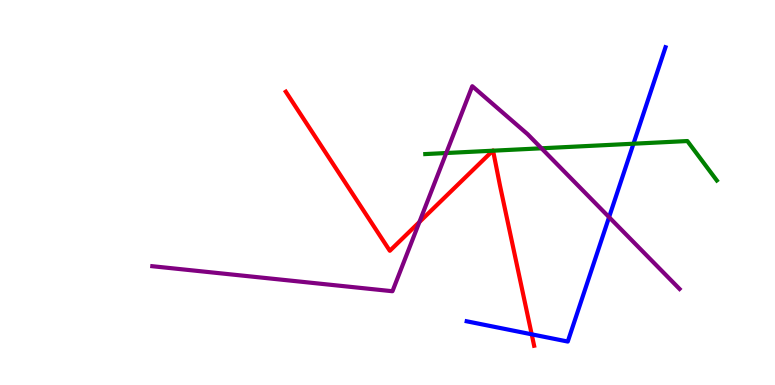[{'lines': ['blue', 'red'], 'intersections': [{'x': 6.86, 'y': 1.32}]}, {'lines': ['green', 'red'], 'intersections': [{'x': 6.36, 'y': 6.09}, {'x': 6.36, 'y': 6.09}]}, {'lines': ['purple', 'red'], 'intersections': [{'x': 5.41, 'y': 4.23}]}, {'lines': ['blue', 'green'], 'intersections': [{'x': 8.17, 'y': 6.27}]}, {'lines': ['blue', 'purple'], 'intersections': [{'x': 7.86, 'y': 4.36}]}, {'lines': ['green', 'purple'], 'intersections': [{'x': 5.76, 'y': 6.03}, {'x': 6.99, 'y': 6.15}]}]